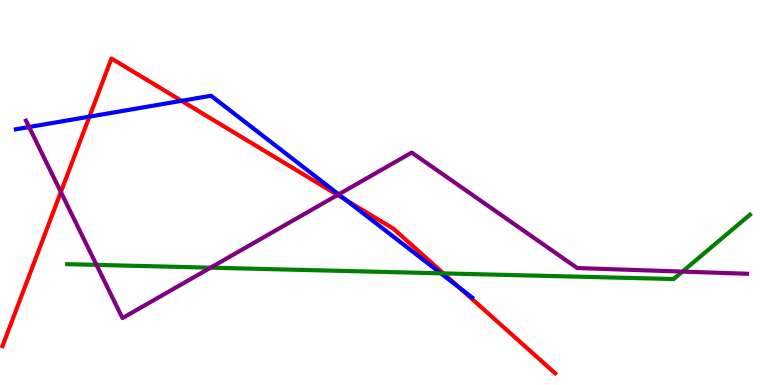[{'lines': ['blue', 'red'], 'intersections': [{'x': 1.15, 'y': 6.97}, {'x': 2.34, 'y': 7.38}, {'x': 4.47, 'y': 4.8}, {'x': 5.93, 'y': 2.52}]}, {'lines': ['green', 'red'], 'intersections': [{'x': 5.72, 'y': 2.9}]}, {'lines': ['purple', 'red'], 'intersections': [{'x': 0.785, 'y': 5.01}, {'x': 4.36, 'y': 4.94}]}, {'lines': ['blue', 'green'], 'intersections': [{'x': 5.69, 'y': 2.9}]}, {'lines': ['blue', 'purple'], 'intersections': [{'x': 0.375, 'y': 6.7}, {'x': 4.37, 'y': 4.95}]}, {'lines': ['green', 'purple'], 'intersections': [{'x': 1.24, 'y': 3.12}, {'x': 2.72, 'y': 3.05}, {'x': 8.81, 'y': 2.95}]}]